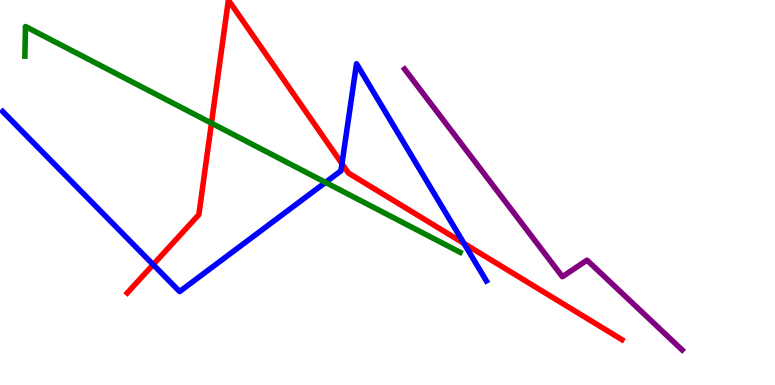[{'lines': ['blue', 'red'], 'intersections': [{'x': 1.98, 'y': 3.13}, {'x': 4.41, 'y': 5.75}, {'x': 5.99, 'y': 3.68}]}, {'lines': ['green', 'red'], 'intersections': [{'x': 2.73, 'y': 6.8}]}, {'lines': ['purple', 'red'], 'intersections': []}, {'lines': ['blue', 'green'], 'intersections': [{'x': 4.2, 'y': 5.26}]}, {'lines': ['blue', 'purple'], 'intersections': []}, {'lines': ['green', 'purple'], 'intersections': []}]